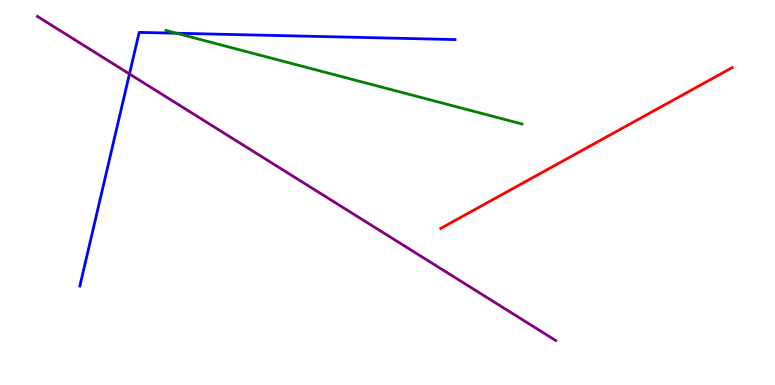[{'lines': ['blue', 'red'], 'intersections': []}, {'lines': ['green', 'red'], 'intersections': []}, {'lines': ['purple', 'red'], 'intersections': []}, {'lines': ['blue', 'green'], 'intersections': [{'x': 2.28, 'y': 9.14}]}, {'lines': ['blue', 'purple'], 'intersections': [{'x': 1.67, 'y': 8.08}]}, {'lines': ['green', 'purple'], 'intersections': []}]